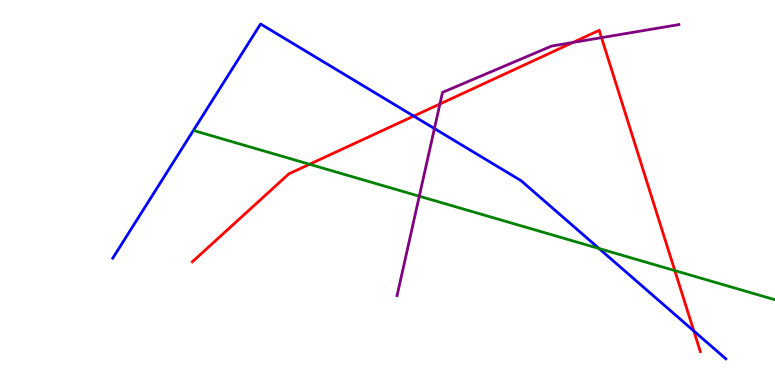[{'lines': ['blue', 'red'], 'intersections': [{'x': 5.34, 'y': 6.98}, {'x': 8.95, 'y': 1.4}]}, {'lines': ['green', 'red'], 'intersections': [{'x': 3.99, 'y': 5.73}, {'x': 8.71, 'y': 2.97}]}, {'lines': ['purple', 'red'], 'intersections': [{'x': 5.68, 'y': 7.3}, {'x': 7.39, 'y': 8.9}, {'x': 7.76, 'y': 9.02}]}, {'lines': ['blue', 'green'], 'intersections': [{'x': 7.73, 'y': 3.54}]}, {'lines': ['blue', 'purple'], 'intersections': [{'x': 5.61, 'y': 6.66}]}, {'lines': ['green', 'purple'], 'intersections': [{'x': 5.41, 'y': 4.9}]}]